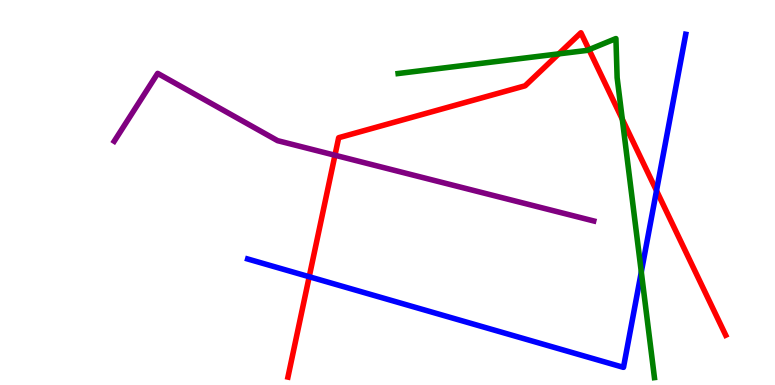[{'lines': ['blue', 'red'], 'intersections': [{'x': 3.99, 'y': 2.81}, {'x': 8.47, 'y': 5.05}]}, {'lines': ['green', 'red'], 'intersections': [{'x': 7.21, 'y': 8.6}, {'x': 7.6, 'y': 8.71}, {'x': 8.03, 'y': 6.9}]}, {'lines': ['purple', 'red'], 'intersections': [{'x': 4.32, 'y': 5.97}]}, {'lines': ['blue', 'green'], 'intersections': [{'x': 8.27, 'y': 2.93}]}, {'lines': ['blue', 'purple'], 'intersections': []}, {'lines': ['green', 'purple'], 'intersections': []}]